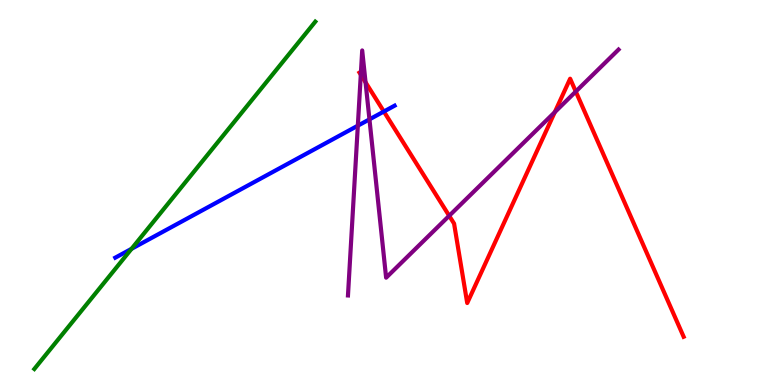[{'lines': ['blue', 'red'], 'intersections': [{'x': 4.95, 'y': 7.1}]}, {'lines': ['green', 'red'], 'intersections': []}, {'lines': ['purple', 'red'], 'intersections': [{'x': 4.66, 'y': 8.06}, {'x': 4.72, 'y': 7.86}, {'x': 5.8, 'y': 4.4}, {'x': 7.16, 'y': 7.09}, {'x': 7.43, 'y': 7.62}]}, {'lines': ['blue', 'green'], 'intersections': [{'x': 1.7, 'y': 3.54}]}, {'lines': ['blue', 'purple'], 'intersections': [{'x': 4.62, 'y': 6.74}, {'x': 4.77, 'y': 6.9}]}, {'lines': ['green', 'purple'], 'intersections': []}]